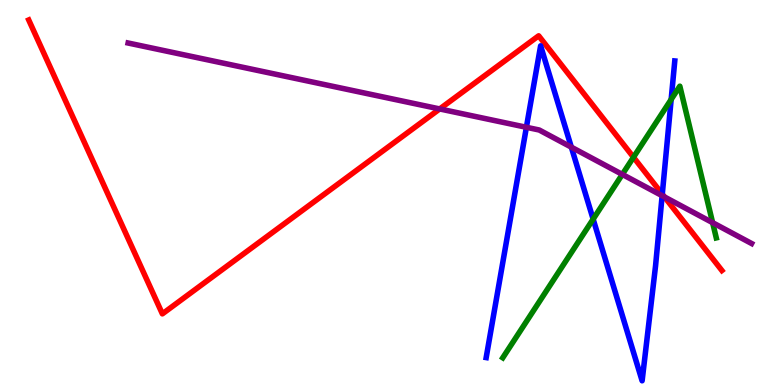[{'lines': ['blue', 'red'], 'intersections': [{'x': 8.55, 'y': 4.96}]}, {'lines': ['green', 'red'], 'intersections': [{'x': 8.17, 'y': 5.92}]}, {'lines': ['purple', 'red'], 'intersections': [{'x': 5.67, 'y': 7.17}, {'x': 8.57, 'y': 4.89}]}, {'lines': ['blue', 'green'], 'intersections': [{'x': 7.65, 'y': 4.31}, {'x': 8.66, 'y': 7.42}]}, {'lines': ['blue', 'purple'], 'intersections': [{'x': 6.79, 'y': 6.69}, {'x': 7.37, 'y': 6.18}, {'x': 8.54, 'y': 4.92}]}, {'lines': ['green', 'purple'], 'intersections': [{'x': 8.03, 'y': 5.47}, {'x': 9.2, 'y': 4.22}]}]